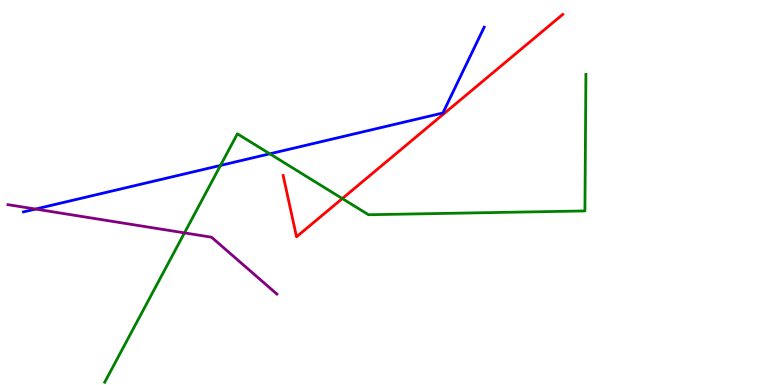[{'lines': ['blue', 'red'], 'intersections': []}, {'lines': ['green', 'red'], 'intersections': [{'x': 4.42, 'y': 4.84}]}, {'lines': ['purple', 'red'], 'intersections': []}, {'lines': ['blue', 'green'], 'intersections': [{'x': 2.85, 'y': 5.7}, {'x': 3.48, 'y': 6.0}]}, {'lines': ['blue', 'purple'], 'intersections': [{'x': 0.458, 'y': 4.57}]}, {'lines': ['green', 'purple'], 'intersections': [{'x': 2.38, 'y': 3.95}]}]